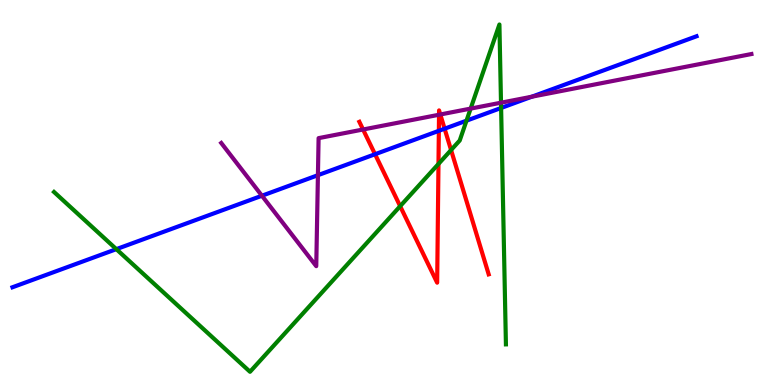[{'lines': ['blue', 'red'], 'intersections': [{'x': 4.84, 'y': 5.99}, {'x': 5.66, 'y': 6.6}, {'x': 5.74, 'y': 6.66}]}, {'lines': ['green', 'red'], 'intersections': [{'x': 5.16, 'y': 4.64}, {'x': 5.66, 'y': 5.74}, {'x': 5.82, 'y': 6.1}]}, {'lines': ['purple', 'red'], 'intersections': [{'x': 4.68, 'y': 6.64}, {'x': 5.66, 'y': 7.02}, {'x': 5.68, 'y': 7.03}]}, {'lines': ['blue', 'green'], 'intersections': [{'x': 1.5, 'y': 3.53}, {'x': 6.02, 'y': 6.87}, {'x': 6.47, 'y': 7.2}]}, {'lines': ['blue', 'purple'], 'intersections': [{'x': 3.38, 'y': 4.92}, {'x': 4.1, 'y': 5.45}, {'x': 6.86, 'y': 7.49}]}, {'lines': ['green', 'purple'], 'intersections': [{'x': 6.07, 'y': 7.18}, {'x': 6.46, 'y': 7.33}]}]